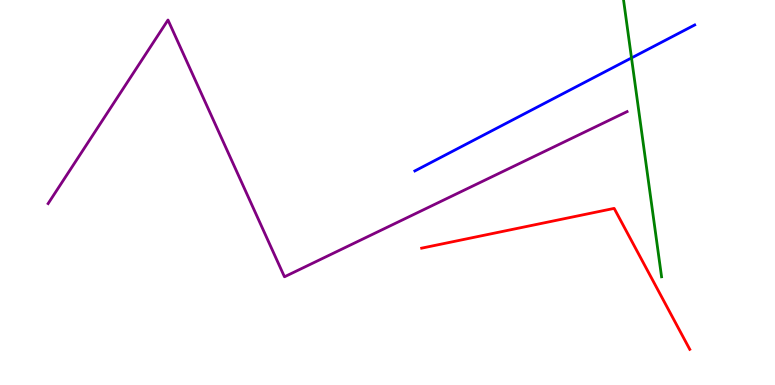[{'lines': ['blue', 'red'], 'intersections': []}, {'lines': ['green', 'red'], 'intersections': []}, {'lines': ['purple', 'red'], 'intersections': []}, {'lines': ['blue', 'green'], 'intersections': [{'x': 8.15, 'y': 8.5}]}, {'lines': ['blue', 'purple'], 'intersections': []}, {'lines': ['green', 'purple'], 'intersections': []}]